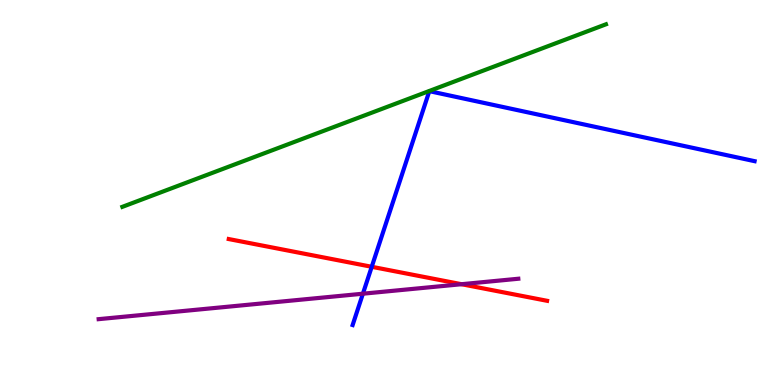[{'lines': ['blue', 'red'], 'intersections': [{'x': 4.8, 'y': 3.07}]}, {'lines': ['green', 'red'], 'intersections': []}, {'lines': ['purple', 'red'], 'intersections': [{'x': 5.96, 'y': 2.62}]}, {'lines': ['blue', 'green'], 'intersections': []}, {'lines': ['blue', 'purple'], 'intersections': [{'x': 4.68, 'y': 2.37}]}, {'lines': ['green', 'purple'], 'intersections': []}]